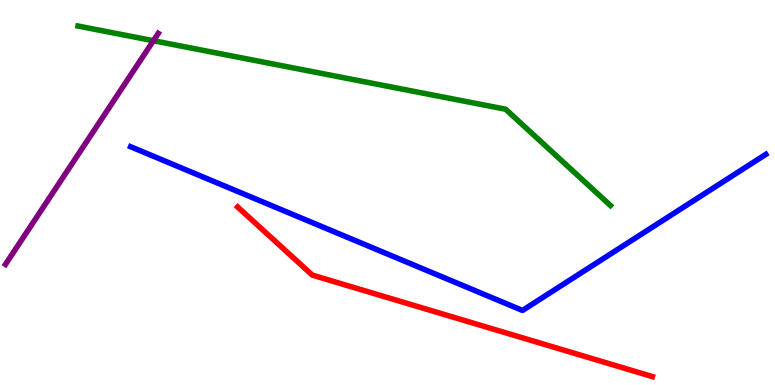[{'lines': ['blue', 'red'], 'intersections': []}, {'lines': ['green', 'red'], 'intersections': []}, {'lines': ['purple', 'red'], 'intersections': []}, {'lines': ['blue', 'green'], 'intersections': []}, {'lines': ['blue', 'purple'], 'intersections': []}, {'lines': ['green', 'purple'], 'intersections': [{'x': 1.98, 'y': 8.94}]}]